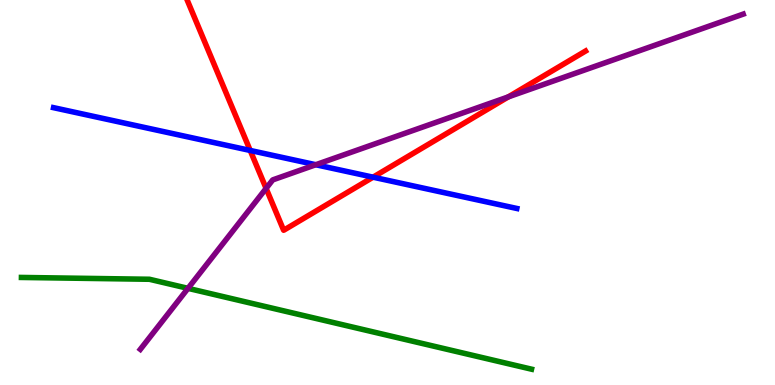[{'lines': ['blue', 'red'], 'intersections': [{'x': 3.23, 'y': 6.09}, {'x': 4.81, 'y': 5.4}]}, {'lines': ['green', 'red'], 'intersections': []}, {'lines': ['purple', 'red'], 'intersections': [{'x': 3.43, 'y': 5.11}, {'x': 6.56, 'y': 7.48}]}, {'lines': ['blue', 'green'], 'intersections': []}, {'lines': ['blue', 'purple'], 'intersections': [{'x': 4.07, 'y': 5.72}]}, {'lines': ['green', 'purple'], 'intersections': [{'x': 2.43, 'y': 2.51}]}]